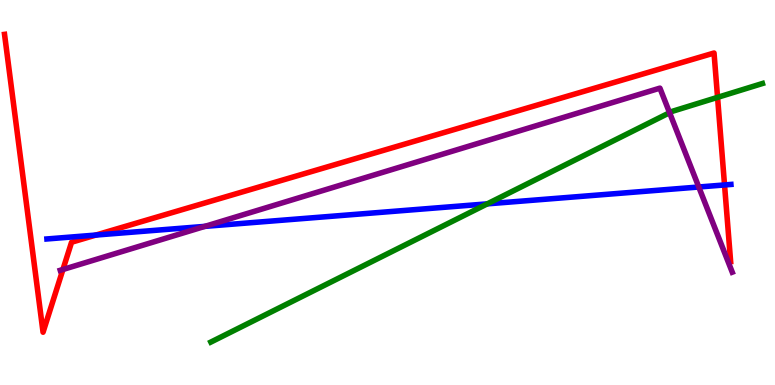[{'lines': ['blue', 'red'], 'intersections': [{'x': 1.24, 'y': 3.89}, {'x': 9.35, 'y': 5.2}]}, {'lines': ['green', 'red'], 'intersections': [{'x': 9.26, 'y': 7.47}]}, {'lines': ['purple', 'red'], 'intersections': [{'x': 0.812, 'y': 3.0}]}, {'lines': ['blue', 'green'], 'intersections': [{'x': 6.29, 'y': 4.7}]}, {'lines': ['blue', 'purple'], 'intersections': [{'x': 2.64, 'y': 4.12}, {'x': 9.02, 'y': 5.14}]}, {'lines': ['green', 'purple'], 'intersections': [{'x': 8.64, 'y': 7.07}]}]